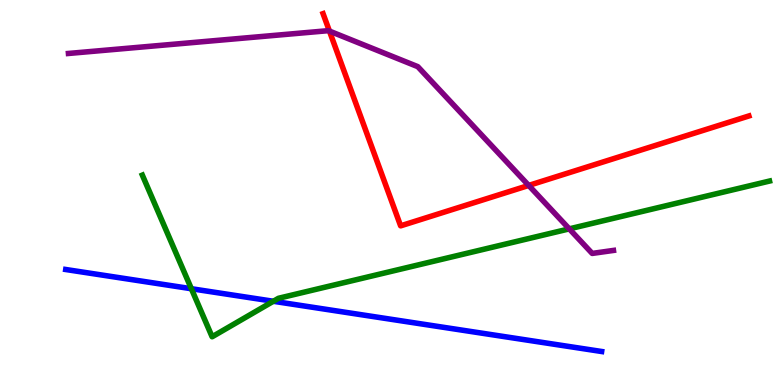[{'lines': ['blue', 'red'], 'intersections': []}, {'lines': ['green', 'red'], 'intersections': []}, {'lines': ['purple', 'red'], 'intersections': [{'x': 4.25, 'y': 9.19}, {'x': 6.82, 'y': 5.18}]}, {'lines': ['blue', 'green'], 'intersections': [{'x': 2.47, 'y': 2.5}, {'x': 3.53, 'y': 2.17}]}, {'lines': ['blue', 'purple'], 'intersections': []}, {'lines': ['green', 'purple'], 'intersections': [{'x': 7.35, 'y': 4.06}]}]